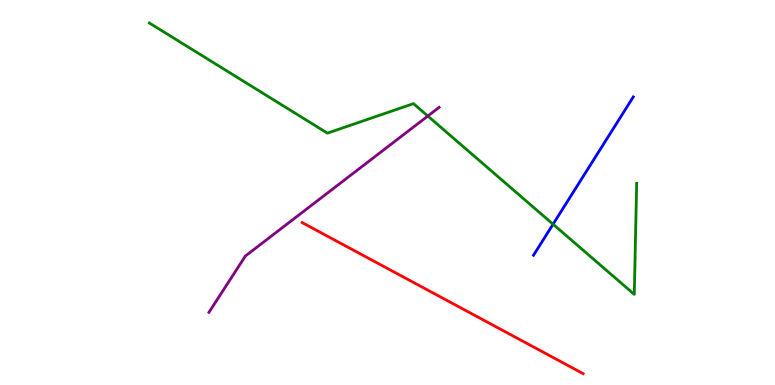[{'lines': ['blue', 'red'], 'intersections': []}, {'lines': ['green', 'red'], 'intersections': []}, {'lines': ['purple', 'red'], 'intersections': []}, {'lines': ['blue', 'green'], 'intersections': [{'x': 7.14, 'y': 4.18}]}, {'lines': ['blue', 'purple'], 'intersections': []}, {'lines': ['green', 'purple'], 'intersections': [{'x': 5.52, 'y': 6.99}]}]